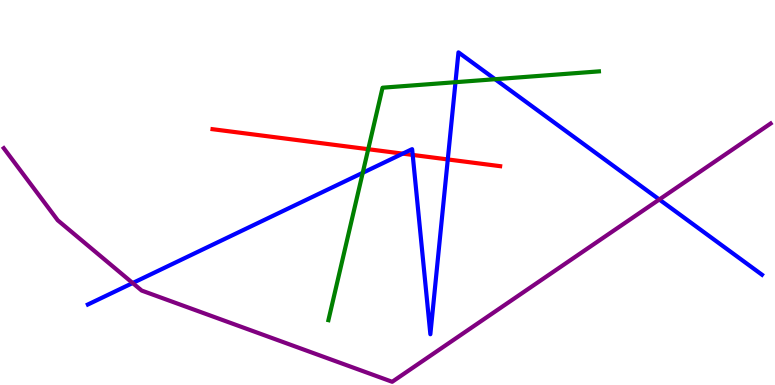[{'lines': ['blue', 'red'], 'intersections': [{'x': 5.2, 'y': 6.01}, {'x': 5.33, 'y': 5.98}, {'x': 5.78, 'y': 5.86}]}, {'lines': ['green', 'red'], 'intersections': [{'x': 4.75, 'y': 6.12}]}, {'lines': ['purple', 'red'], 'intersections': []}, {'lines': ['blue', 'green'], 'intersections': [{'x': 4.68, 'y': 5.51}, {'x': 5.88, 'y': 7.86}, {'x': 6.39, 'y': 7.94}]}, {'lines': ['blue', 'purple'], 'intersections': [{'x': 1.71, 'y': 2.65}, {'x': 8.51, 'y': 4.82}]}, {'lines': ['green', 'purple'], 'intersections': []}]